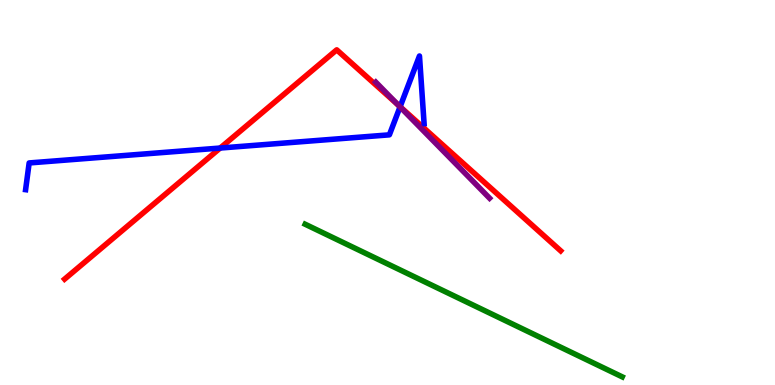[{'lines': ['blue', 'red'], 'intersections': [{'x': 2.84, 'y': 6.15}, {'x': 5.16, 'y': 7.23}]}, {'lines': ['green', 'red'], 'intersections': []}, {'lines': ['purple', 'red'], 'intersections': [{'x': 5.14, 'y': 7.28}]}, {'lines': ['blue', 'green'], 'intersections': []}, {'lines': ['blue', 'purple'], 'intersections': [{'x': 5.16, 'y': 7.22}]}, {'lines': ['green', 'purple'], 'intersections': []}]